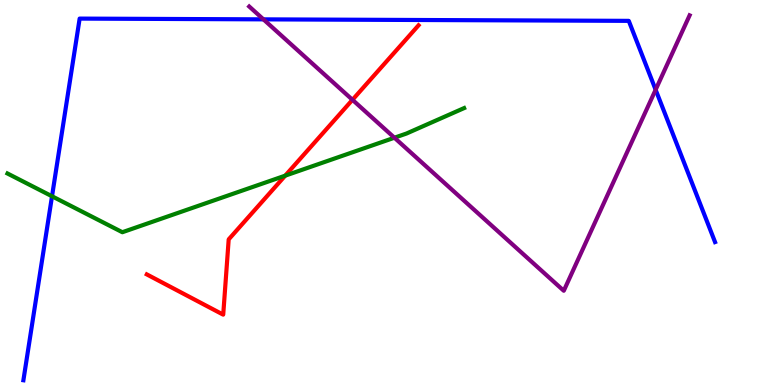[{'lines': ['blue', 'red'], 'intersections': []}, {'lines': ['green', 'red'], 'intersections': [{'x': 3.68, 'y': 5.44}]}, {'lines': ['purple', 'red'], 'intersections': [{'x': 4.55, 'y': 7.41}]}, {'lines': ['blue', 'green'], 'intersections': [{'x': 0.671, 'y': 4.9}]}, {'lines': ['blue', 'purple'], 'intersections': [{'x': 3.4, 'y': 9.5}, {'x': 8.46, 'y': 7.67}]}, {'lines': ['green', 'purple'], 'intersections': [{'x': 5.09, 'y': 6.42}]}]